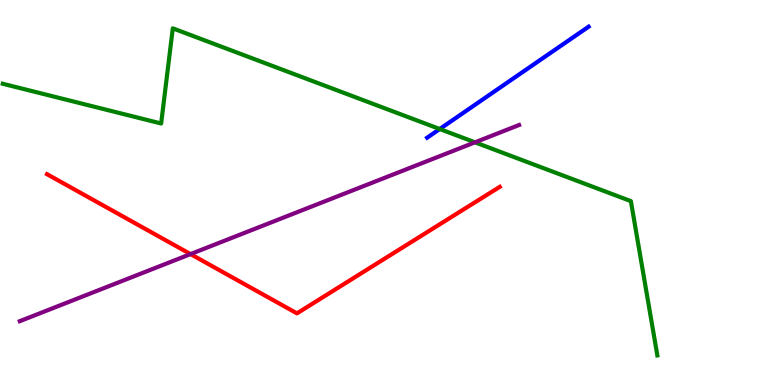[{'lines': ['blue', 'red'], 'intersections': []}, {'lines': ['green', 'red'], 'intersections': []}, {'lines': ['purple', 'red'], 'intersections': [{'x': 2.46, 'y': 3.4}]}, {'lines': ['blue', 'green'], 'intersections': [{'x': 5.67, 'y': 6.65}]}, {'lines': ['blue', 'purple'], 'intersections': []}, {'lines': ['green', 'purple'], 'intersections': [{'x': 6.13, 'y': 6.3}]}]